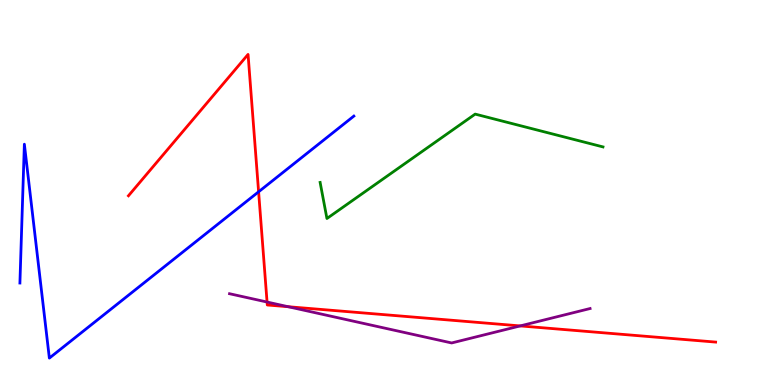[{'lines': ['blue', 'red'], 'intersections': [{'x': 3.34, 'y': 5.02}]}, {'lines': ['green', 'red'], 'intersections': []}, {'lines': ['purple', 'red'], 'intersections': [{'x': 3.45, 'y': 2.15}, {'x': 3.72, 'y': 2.03}, {'x': 6.71, 'y': 1.53}]}, {'lines': ['blue', 'green'], 'intersections': []}, {'lines': ['blue', 'purple'], 'intersections': []}, {'lines': ['green', 'purple'], 'intersections': []}]